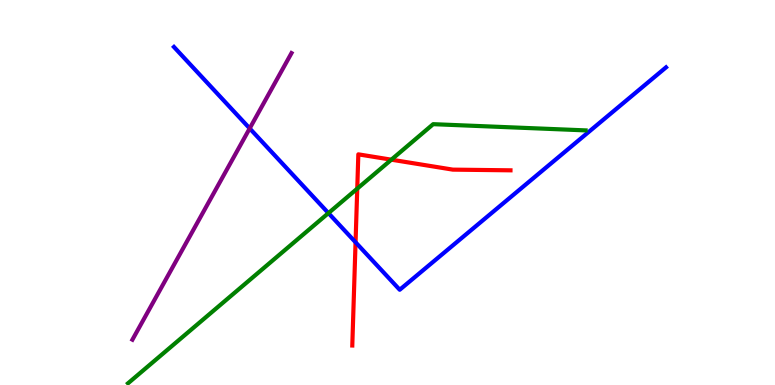[{'lines': ['blue', 'red'], 'intersections': [{'x': 4.59, 'y': 3.71}]}, {'lines': ['green', 'red'], 'intersections': [{'x': 4.61, 'y': 5.1}, {'x': 5.05, 'y': 5.85}]}, {'lines': ['purple', 'red'], 'intersections': []}, {'lines': ['blue', 'green'], 'intersections': [{'x': 4.24, 'y': 4.46}]}, {'lines': ['blue', 'purple'], 'intersections': [{'x': 3.22, 'y': 6.66}]}, {'lines': ['green', 'purple'], 'intersections': []}]